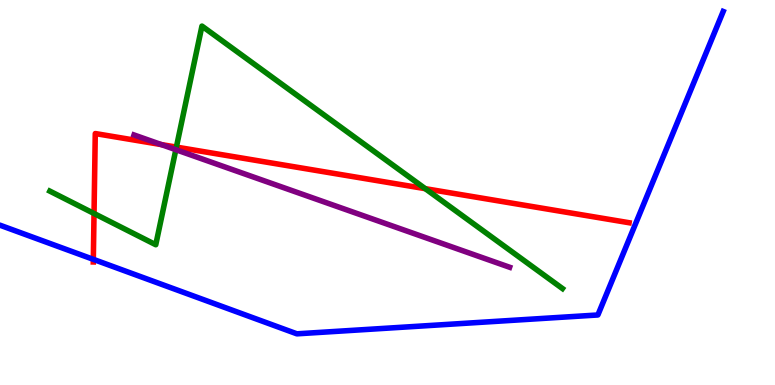[{'lines': ['blue', 'red'], 'intersections': [{'x': 1.2, 'y': 3.26}]}, {'lines': ['green', 'red'], 'intersections': [{'x': 1.21, 'y': 4.45}, {'x': 2.28, 'y': 6.18}, {'x': 5.49, 'y': 5.1}]}, {'lines': ['purple', 'red'], 'intersections': [{'x': 2.08, 'y': 6.24}]}, {'lines': ['blue', 'green'], 'intersections': []}, {'lines': ['blue', 'purple'], 'intersections': []}, {'lines': ['green', 'purple'], 'intersections': [{'x': 2.27, 'y': 6.11}]}]